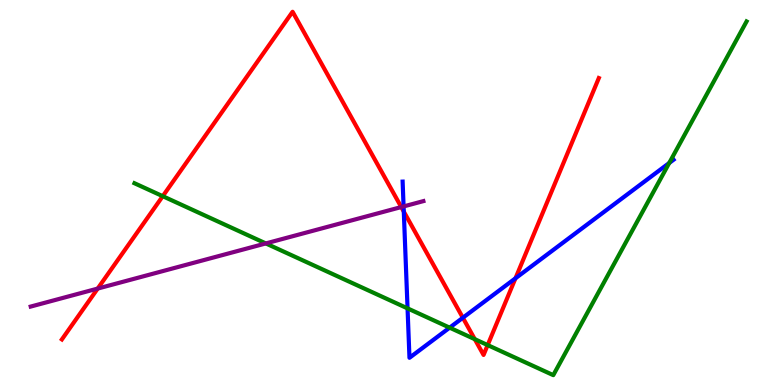[{'lines': ['blue', 'red'], 'intersections': [{'x': 5.21, 'y': 4.5}, {'x': 5.97, 'y': 1.75}, {'x': 6.65, 'y': 2.77}]}, {'lines': ['green', 'red'], 'intersections': [{'x': 2.1, 'y': 4.9}, {'x': 6.13, 'y': 1.19}, {'x': 6.29, 'y': 1.04}]}, {'lines': ['purple', 'red'], 'intersections': [{'x': 1.26, 'y': 2.5}, {'x': 5.18, 'y': 4.62}]}, {'lines': ['blue', 'green'], 'intersections': [{'x': 5.26, 'y': 1.99}, {'x': 5.8, 'y': 1.49}, {'x': 8.64, 'y': 5.77}]}, {'lines': ['blue', 'purple'], 'intersections': [{'x': 5.21, 'y': 4.64}]}, {'lines': ['green', 'purple'], 'intersections': [{'x': 3.43, 'y': 3.68}]}]